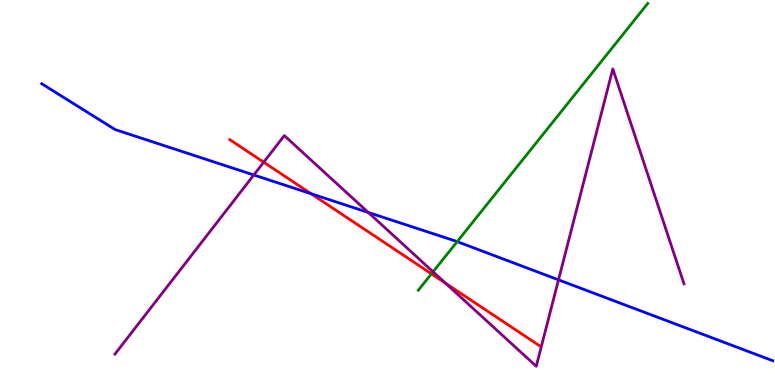[{'lines': ['blue', 'red'], 'intersections': [{'x': 4.01, 'y': 4.97}]}, {'lines': ['green', 'red'], 'intersections': [{'x': 5.57, 'y': 2.89}]}, {'lines': ['purple', 'red'], 'intersections': [{'x': 3.4, 'y': 5.79}, {'x': 5.75, 'y': 2.64}]}, {'lines': ['blue', 'green'], 'intersections': [{'x': 5.9, 'y': 3.72}]}, {'lines': ['blue', 'purple'], 'intersections': [{'x': 3.27, 'y': 5.46}, {'x': 4.75, 'y': 4.48}, {'x': 7.21, 'y': 2.73}]}, {'lines': ['green', 'purple'], 'intersections': [{'x': 5.59, 'y': 2.94}]}]